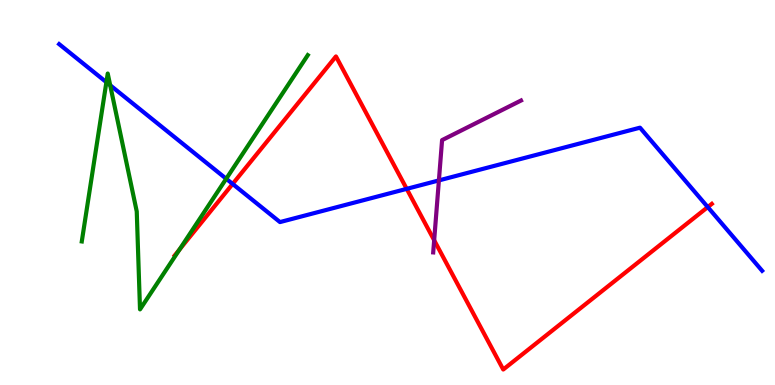[{'lines': ['blue', 'red'], 'intersections': [{'x': 3.0, 'y': 5.22}, {'x': 5.25, 'y': 5.09}, {'x': 9.13, 'y': 4.62}]}, {'lines': ['green', 'red'], 'intersections': [{'x': 2.32, 'y': 3.52}]}, {'lines': ['purple', 'red'], 'intersections': [{'x': 5.6, 'y': 3.76}]}, {'lines': ['blue', 'green'], 'intersections': [{'x': 1.37, 'y': 7.87}, {'x': 1.42, 'y': 7.79}, {'x': 2.92, 'y': 5.36}]}, {'lines': ['blue', 'purple'], 'intersections': [{'x': 5.66, 'y': 5.31}]}, {'lines': ['green', 'purple'], 'intersections': []}]